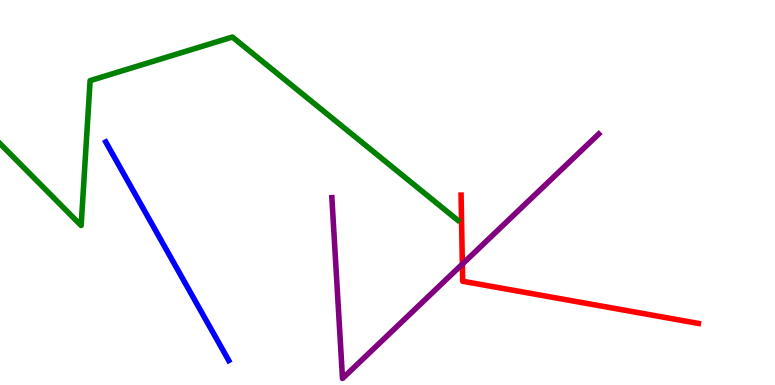[{'lines': ['blue', 'red'], 'intersections': []}, {'lines': ['green', 'red'], 'intersections': []}, {'lines': ['purple', 'red'], 'intersections': [{'x': 5.97, 'y': 3.14}]}, {'lines': ['blue', 'green'], 'intersections': []}, {'lines': ['blue', 'purple'], 'intersections': []}, {'lines': ['green', 'purple'], 'intersections': []}]